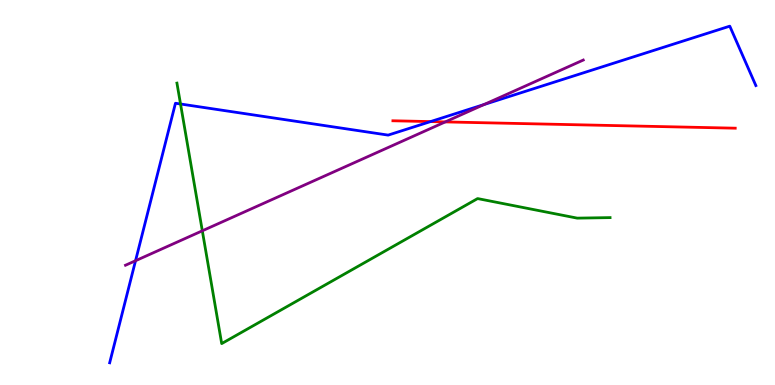[{'lines': ['blue', 'red'], 'intersections': [{'x': 5.56, 'y': 6.84}]}, {'lines': ['green', 'red'], 'intersections': []}, {'lines': ['purple', 'red'], 'intersections': [{'x': 5.75, 'y': 6.83}]}, {'lines': ['blue', 'green'], 'intersections': [{'x': 2.33, 'y': 7.3}]}, {'lines': ['blue', 'purple'], 'intersections': [{'x': 1.75, 'y': 3.23}, {'x': 6.25, 'y': 7.28}]}, {'lines': ['green', 'purple'], 'intersections': [{'x': 2.61, 'y': 4.01}]}]